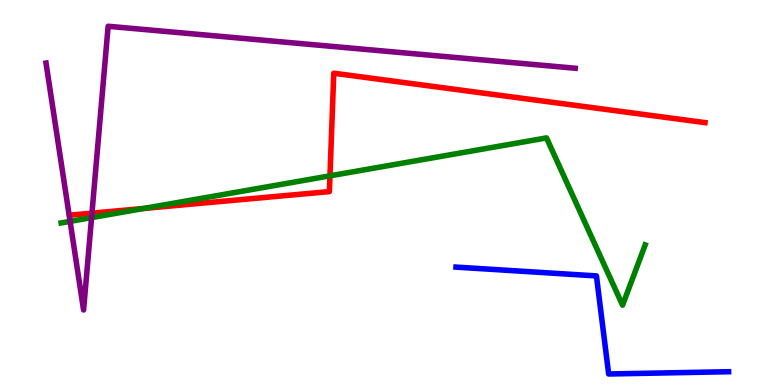[{'lines': ['blue', 'red'], 'intersections': []}, {'lines': ['green', 'red'], 'intersections': [{'x': 1.86, 'y': 4.59}, {'x': 4.26, 'y': 5.43}]}, {'lines': ['purple', 'red'], 'intersections': [{'x': 1.19, 'y': 4.46}]}, {'lines': ['blue', 'green'], 'intersections': []}, {'lines': ['blue', 'purple'], 'intersections': []}, {'lines': ['green', 'purple'], 'intersections': [{'x': 0.904, 'y': 4.25}, {'x': 1.18, 'y': 4.35}]}]